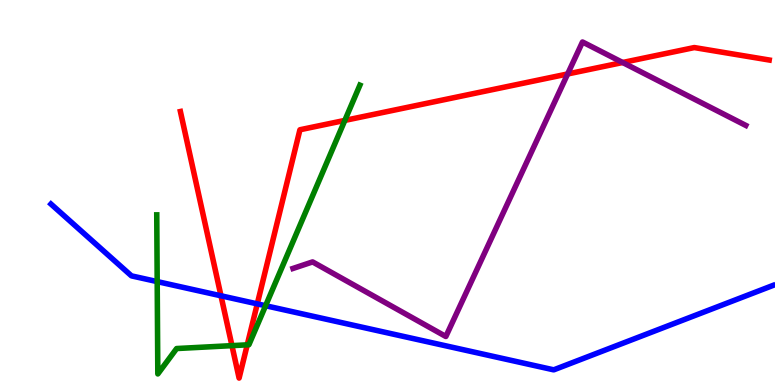[{'lines': ['blue', 'red'], 'intersections': [{'x': 2.85, 'y': 2.32}, {'x': 3.32, 'y': 2.11}]}, {'lines': ['green', 'red'], 'intersections': [{'x': 2.99, 'y': 1.02}, {'x': 3.19, 'y': 1.04}, {'x': 4.45, 'y': 6.87}]}, {'lines': ['purple', 'red'], 'intersections': [{'x': 7.32, 'y': 8.08}, {'x': 8.03, 'y': 8.38}]}, {'lines': ['blue', 'green'], 'intersections': [{'x': 2.03, 'y': 2.69}, {'x': 3.43, 'y': 2.06}]}, {'lines': ['blue', 'purple'], 'intersections': []}, {'lines': ['green', 'purple'], 'intersections': []}]